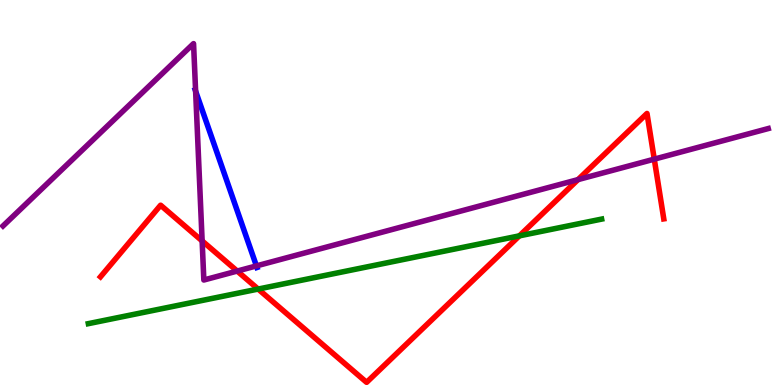[{'lines': ['blue', 'red'], 'intersections': []}, {'lines': ['green', 'red'], 'intersections': [{'x': 3.33, 'y': 2.49}, {'x': 6.7, 'y': 3.87}]}, {'lines': ['purple', 'red'], 'intersections': [{'x': 2.61, 'y': 3.74}, {'x': 3.06, 'y': 2.96}, {'x': 7.46, 'y': 5.33}, {'x': 8.44, 'y': 5.87}]}, {'lines': ['blue', 'green'], 'intersections': []}, {'lines': ['blue', 'purple'], 'intersections': [{'x': 2.52, 'y': 7.63}, {'x': 3.31, 'y': 3.09}]}, {'lines': ['green', 'purple'], 'intersections': []}]